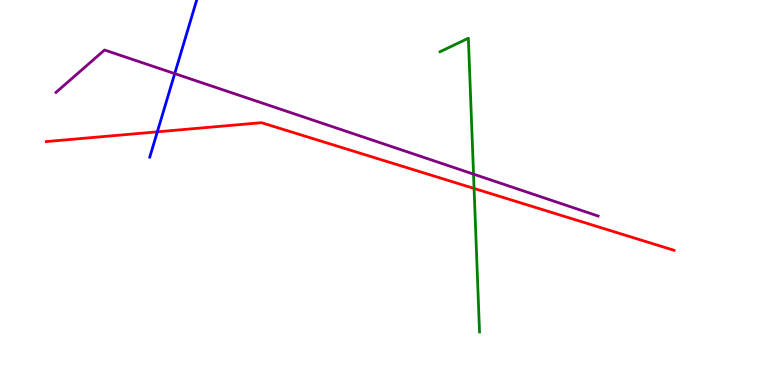[{'lines': ['blue', 'red'], 'intersections': [{'x': 2.03, 'y': 6.58}]}, {'lines': ['green', 'red'], 'intersections': [{'x': 6.12, 'y': 5.11}]}, {'lines': ['purple', 'red'], 'intersections': []}, {'lines': ['blue', 'green'], 'intersections': []}, {'lines': ['blue', 'purple'], 'intersections': [{'x': 2.25, 'y': 8.09}]}, {'lines': ['green', 'purple'], 'intersections': [{'x': 6.11, 'y': 5.48}]}]